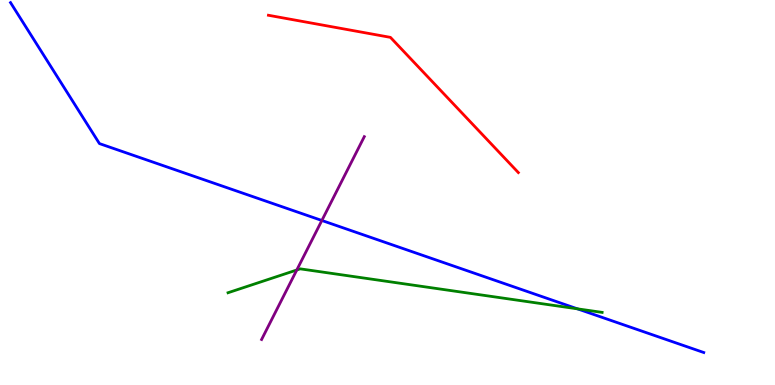[{'lines': ['blue', 'red'], 'intersections': []}, {'lines': ['green', 'red'], 'intersections': []}, {'lines': ['purple', 'red'], 'intersections': []}, {'lines': ['blue', 'green'], 'intersections': [{'x': 7.45, 'y': 1.98}]}, {'lines': ['blue', 'purple'], 'intersections': [{'x': 4.15, 'y': 4.27}]}, {'lines': ['green', 'purple'], 'intersections': [{'x': 3.83, 'y': 2.99}]}]